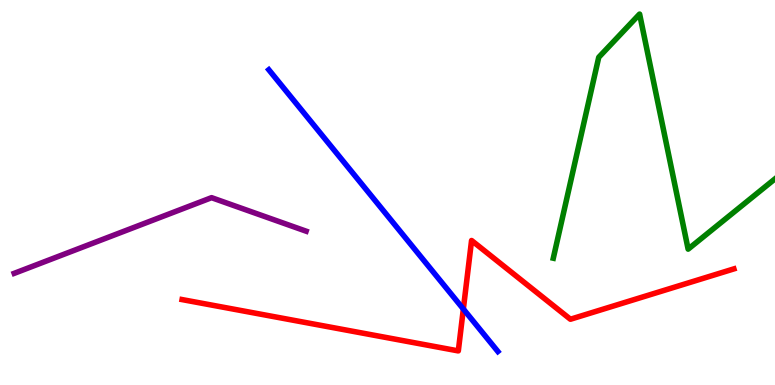[{'lines': ['blue', 'red'], 'intersections': [{'x': 5.98, 'y': 1.97}]}, {'lines': ['green', 'red'], 'intersections': []}, {'lines': ['purple', 'red'], 'intersections': []}, {'lines': ['blue', 'green'], 'intersections': []}, {'lines': ['blue', 'purple'], 'intersections': []}, {'lines': ['green', 'purple'], 'intersections': []}]